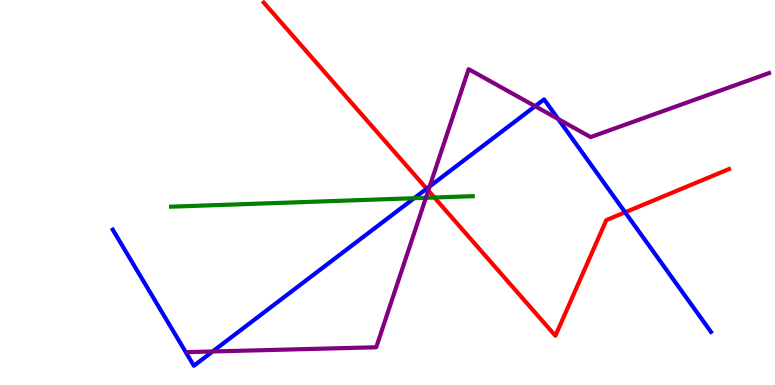[{'lines': ['blue', 'red'], 'intersections': [{'x': 5.51, 'y': 5.1}, {'x': 8.07, 'y': 4.49}]}, {'lines': ['green', 'red'], 'intersections': [{'x': 5.6, 'y': 4.87}]}, {'lines': ['purple', 'red'], 'intersections': [{'x': 5.53, 'y': 5.05}]}, {'lines': ['blue', 'green'], 'intersections': [{'x': 5.34, 'y': 4.85}]}, {'lines': ['blue', 'purple'], 'intersections': [{'x': 2.74, 'y': 0.871}, {'x': 5.54, 'y': 5.16}, {'x': 6.91, 'y': 7.24}, {'x': 7.2, 'y': 6.91}]}, {'lines': ['green', 'purple'], 'intersections': [{'x': 5.5, 'y': 4.86}]}]